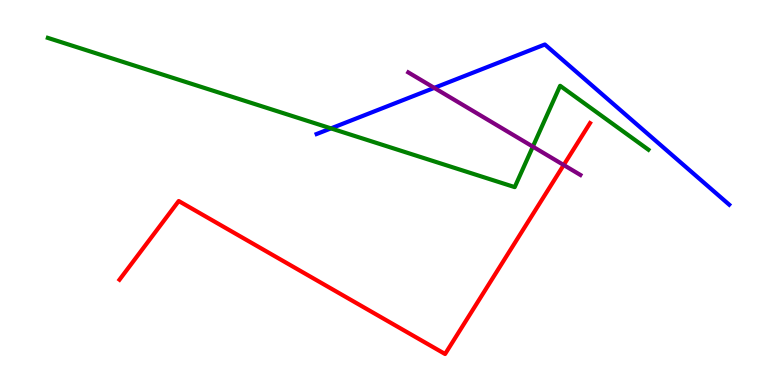[{'lines': ['blue', 'red'], 'intersections': []}, {'lines': ['green', 'red'], 'intersections': []}, {'lines': ['purple', 'red'], 'intersections': [{'x': 7.27, 'y': 5.71}]}, {'lines': ['blue', 'green'], 'intersections': [{'x': 4.27, 'y': 6.67}]}, {'lines': ['blue', 'purple'], 'intersections': [{'x': 5.6, 'y': 7.72}]}, {'lines': ['green', 'purple'], 'intersections': [{'x': 6.88, 'y': 6.19}]}]